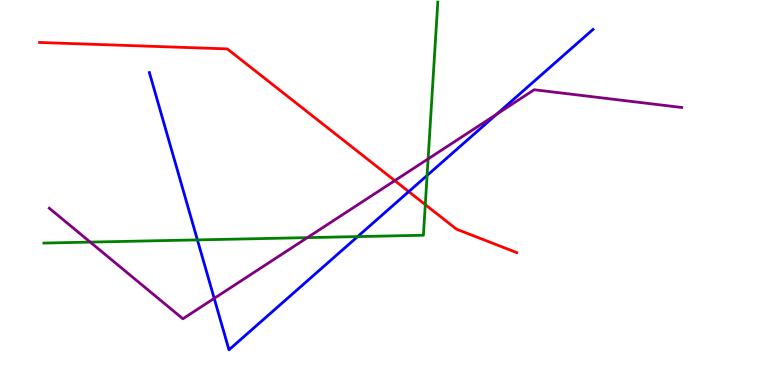[{'lines': ['blue', 'red'], 'intersections': [{'x': 5.27, 'y': 5.02}]}, {'lines': ['green', 'red'], 'intersections': [{'x': 5.49, 'y': 4.68}]}, {'lines': ['purple', 'red'], 'intersections': [{'x': 5.09, 'y': 5.31}]}, {'lines': ['blue', 'green'], 'intersections': [{'x': 2.55, 'y': 3.77}, {'x': 4.61, 'y': 3.85}, {'x': 5.51, 'y': 5.44}]}, {'lines': ['blue', 'purple'], 'intersections': [{'x': 2.76, 'y': 2.25}, {'x': 6.41, 'y': 7.03}]}, {'lines': ['green', 'purple'], 'intersections': [{'x': 1.16, 'y': 3.71}, {'x': 3.97, 'y': 3.83}, {'x': 5.52, 'y': 5.87}]}]